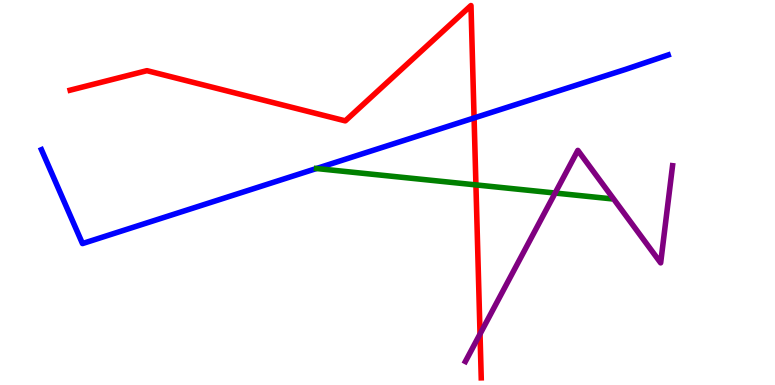[{'lines': ['blue', 'red'], 'intersections': [{'x': 6.12, 'y': 6.94}]}, {'lines': ['green', 'red'], 'intersections': [{'x': 6.14, 'y': 5.2}]}, {'lines': ['purple', 'red'], 'intersections': [{'x': 6.19, 'y': 1.32}]}, {'lines': ['blue', 'green'], 'intersections': []}, {'lines': ['blue', 'purple'], 'intersections': []}, {'lines': ['green', 'purple'], 'intersections': [{'x': 7.16, 'y': 4.99}]}]